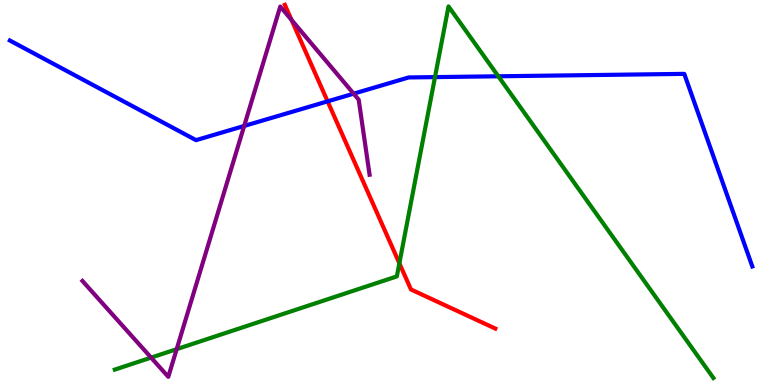[{'lines': ['blue', 'red'], 'intersections': [{'x': 4.23, 'y': 7.37}]}, {'lines': ['green', 'red'], 'intersections': [{'x': 5.15, 'y': 3.16}]}, {'lines': ['purple', 'red'], 'intersections': [{'x': 3.76, 'y': 9.48}]}, {'lines': ['blue', 'green'], 'intersections': [{'x': 5.61, 'y': 8.0}, {'x': 6.43, 'y': 8.02}]}, {'lines': ['blue', 'purple'], 'intersections': [{'x': 3.15, 'y': 6.73}, {'x': 4.56, 'y': 7.57}]}, {'lines': ['green', 'purple'], 'intersections': [{'x': 1.95, 'y': 0.711}, {'x': 2.28, 'y': 0.931}]}]